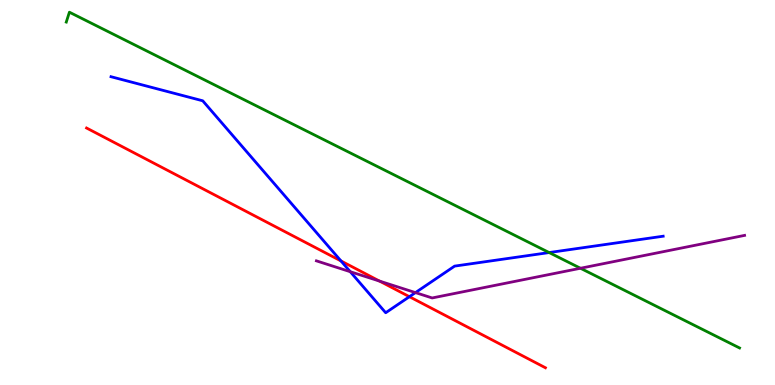[{'lines': ['blue', 'red'], 'intersections': [{'x': 4.4, 'y': 3.22}, {'x': 5.28, 'y': 2.29}]}, {'lines': ['green', 'red'], 'intersections': []}, {'lines': ['purple', 'red'], 'intersections': [{'x': 4.9, 'y': 2.7}]}, {'lines': ['blue', 'green'], 'intersections': [{'x': 7.09, 'y': 3.44}]}, {'lines': ['blue', 'purple'], 'intersections': [{'x': 4.52, 'y': 2.94}, {'x': 5.36, 'y': 2.4}]}, {'lines': ['green', 'purple'], 'intersections': [{'x': 7.49, 'y': 3.03}]}]